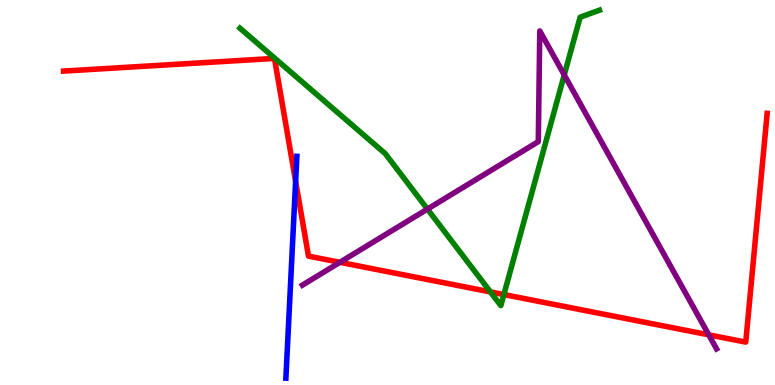[{'lines': ['blue', 'red'], 'intersections': [{'x': 3.81, 'y': 5.29}]}, {'lines': ['green', 'red'], 'intersections': [{'x': 6.33, 'y': 2.42}, {'x': 6.5, 'y': 2.35}]}, {'lines': ['purple', 'red'], 'intersections': [{'x': 4.39, 'y': 3.19}, {'x': 9.15, 'y': 1.3}]}, {'lines': ['blue', 'green'], 'intersections': []}, {'lines': ['blue', 'purple'], 'intersections': []}, {'lines': ['green', 'purple'], 'intersections': [{'x': 5.52, 'y': 4.57}, {'x': 7.28, 'y': 8.05}]}]